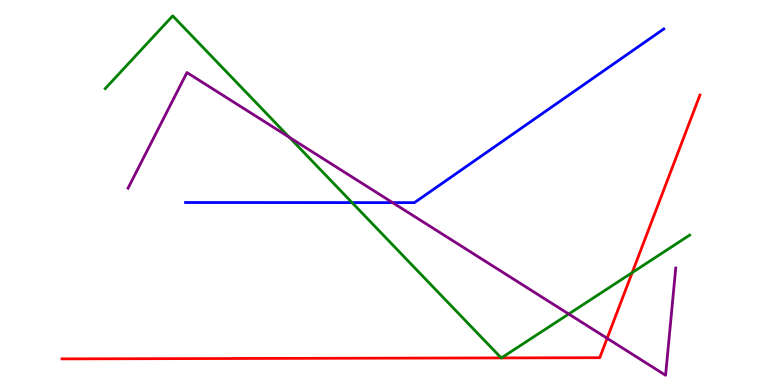[{'lines': ['blue', 'red'], 'intersections': []}, {'lines': ['green', 'red'], 'intersections': [{'x': 6.47, 'y': 0.703}, {'x': 6.47, 'y': 0.703}, {'x': 8.16, 'y': 2.92}]}, {'lines': ['purple', 'red'], 'intersections': [{'x': 7.83, 'y': 1.21}]}, {'lines': ['blue', 'green'], 'intersections': [{'x': 4.54, 'y': 4.74}]}, {'lines': ['blue', 'purple'], 'intersections': [{'x': 5.07, 'y': 4.74}]}, {'lines': ['green', 'purple'], 'intersections': [{'x': 3.73, 'y': 6.43}, {'x': 7.34, 'y': 1.84}]}]